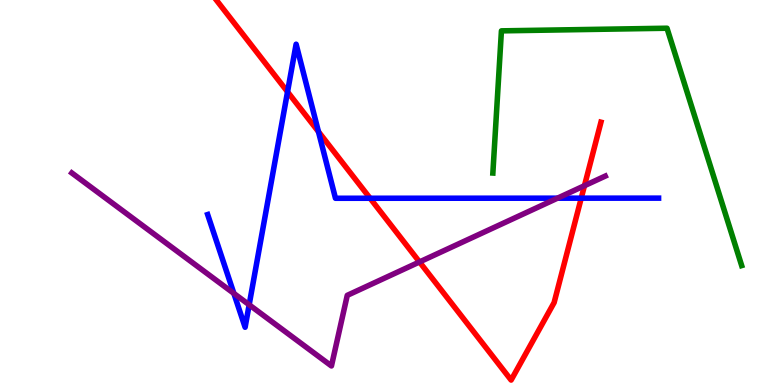[{'lines': ['blue', 'red'], 'intersections': [{'x': 3.71, 'y': 7.62}, {'x': 4.11, 'y': 6.58}, {'x': 4.78, 'y': 4.85}, {'x': 7.5, 'y': 4.85}]}, {'lines': ['green', 'red'], 'intersections': []}, {'lines': ['purple', 'red'], 'intersections': [{'x': 5.41, 'y': 3.2}, {'x': 7.54, 'y': 5.18}]}, {'lines': ['blue', 'green'], 'intersections': []}, {'lines': ['blue', 'purple'], 'intersections': [{'x': 3.02, 'y': 2.38}, {'x': 3.22, 'y': 2.08}, {'x': 7.19, 'y': 4.85}]}, {'lines': ['green', 'purple'], 'intersections': []}]